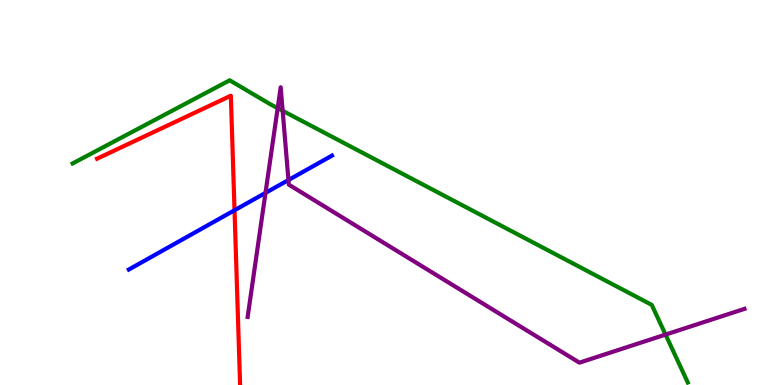[{'lines': ['blue', 'red'], 'intersections': [{'x': 3.03, 'y': 4.54}]}, {'lines': ['green', 'red'], 'intersections': []}, {'lines': ['purple', 'red'], 'intersections': []}, {'lines': ['blue', 'green'], 'intersections': []}, {'lines': ['blue', 'purple'], 'intersections': [{'x': 3.43, 'y': 4.99}, {'x': 3.72, 'y': 5.32}]}, {'lines': ['green', 'purple'], 'intersections': [{'x': 3.58, 'y': 7.19}, {'x': 3.65, 'y': 7.12}, {'x': 8.59, 'y': 1.31}]}]